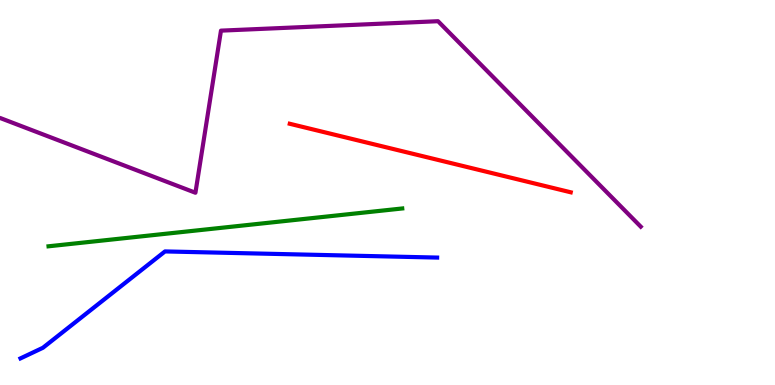[{'lines': ['blue', 'red'], 'intersections': []}, {'lines': ['green', 'red'], 'intersections': []}, {'lines': ['purple', 'red'], 'intersections': []}, {'lines': ['blue', 'green'], 'intersections': []}, {'lines': ['blue', 'purple'], 'intersections': []}, {'lines': ['green', 'purple'], 'intersections': []}]